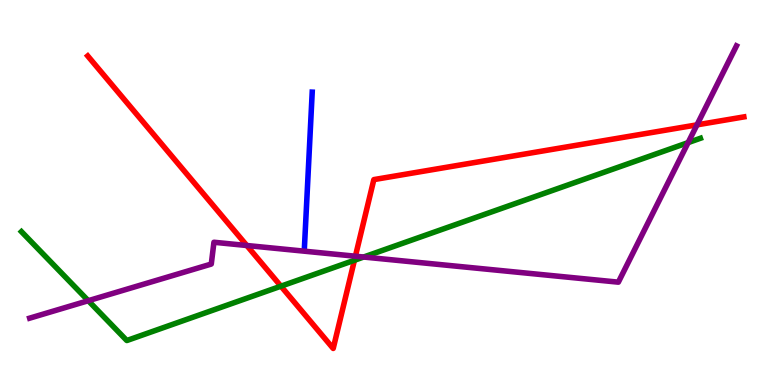[{'lines': ['blue', 'red'], 'intersections': []}, {'lines': ['green', 'red'], 'intersections': [{'x': 3.63, 'y': 2.57}, {'x': 4.57, 'y': 3.24}]}, {'lines': ['purple', 'red'], 'intersections': [{'x': 3.18, 'y': 3.62}, {'x': 4.59, 'y': 3.34}, {'x': 8.99, 'y': 6.76}]}, {'lines': ['blue', 'green'], 'intersections': []}, {'lines': ['blue', 'purple'], 'intersections': []}, {'lines': ['green', 'purple'], 'intersections': [{'x': 1.14, 'y': 2.19}, {'x': 4.69, 'y': 3.32}, {'x': 8.88, 'y': 6.3}]}]